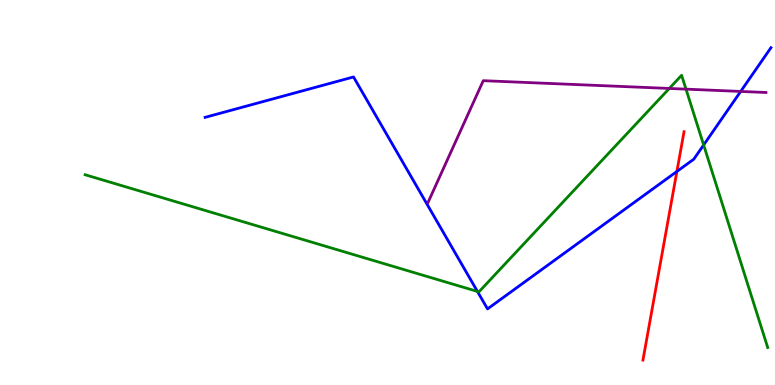[{'lines': ['blue', 'red'], 'intersections': [{'x': 8.73, 'y': 5.55}]}, {'lines': ['green', 'red'], 'intersections': []}, {'lines': ['purple', 'red'], 'intersections': []}, {'lines': ['blue', 'green'], 'intersections': [{'x': 6.16, 'y': 2.43}, {'x': 9.08, 'y': 6.23}]}, {'lines': ['blue', 'purple'], 'intersections': [{'x': 9.56, 'y': 7.63}]}, {'lines': ['green', 'purple'], 'intersections': [{'x': 8.64, 'y': 7.7}, {'x': 8.85, 'y': 7.68}]}]